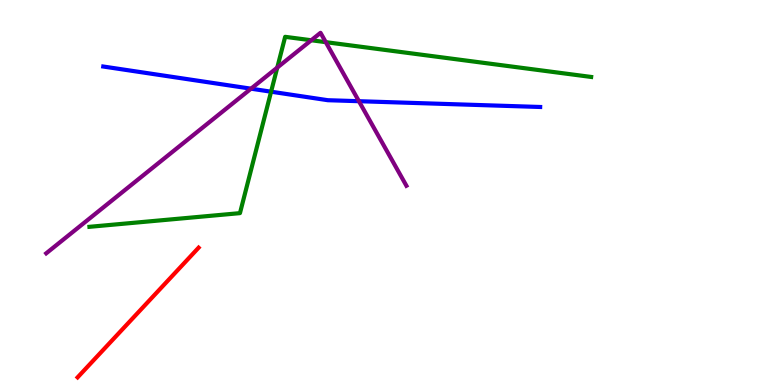[{'lines': ['blue', 'red'], 'intersections': []}, {'lines': ['green', 'red'], 'intersections': []}, {'lines': ['purple', 'red'], 'intersections': []}, {'lines': ['blue', 'green'], 'intersections': [{'x': 3.5, 'y': 7.62}]}, {'lines': ['blue', 'purple'], 'intersections': [{'x': 3.24, 'y': 7.7}, {'x': 4.63, 'y': 7.37}]}, {'lines': ['green', 'purple'], 'intersections': [{'x': 3.58, 'y': 8.24}, {'x': 4.02, 'y': 8.95}, {'x': 4.2, 'y': 8.91}]}]